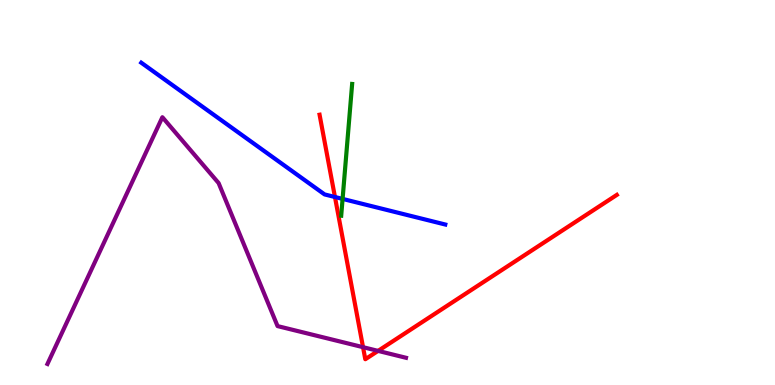[{'lines': ['blue', 'red'], 'intersections': [{'x': 4.32, 'y': 4.88}]}, {'lines': ['green', 'red'], 'intersections': []}, {'lines': ['purple', 'red'], 'intersections': [{'x': 4.68, 'y': 0.982}, {'x': 4.88, 'y': 0.886}]}, {'lines': ['blue', 'green'], 'intersections': [{'x': 4.42, 'y': 4.83}]}, {'lines': ['blue', 'purple'], 'intersections': []}, {'lines': ['green', 'purple'], 'intersections': []}]